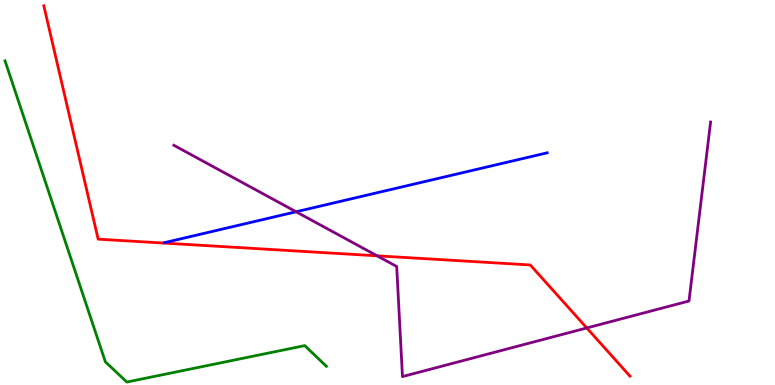[{'lines': ['blue', 'red'], 'intersections': []}, {'lines': ['green', 'red'], 'intersections': []}, {'lines': ['purple', 'red'], 'intersections': [{'x': 4.87, 'y': 3.36}, {'x': 7.57, 'y': 1.48}]}, {'lines': ['blue', 'green'], 'intersections': []}, {'lines': ['blue', 'purple'], 'intersections': [{'x': 3.82, 'y': 4.5}]}, {'lines': ['green', 'purple'], 'intersections': []}]